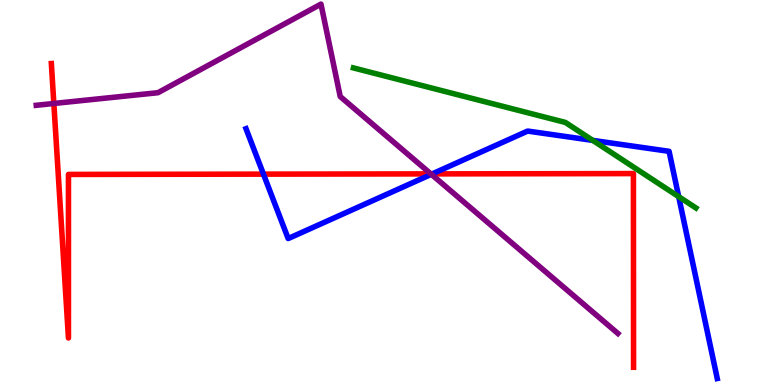[{'lines': ['blue', 'red'], 'intersections': [{'x': 3.4, 'y': 5.48}, {'x': 5.58, 'y': 5.48}]}, {'lines': ['green', 'red'], 'intersections': []}, {'lines': ['purple', 'red'], 'intersections': [{'x': 0.695, 'y': 7.31}, {'x': 5.56, 'y': 5.48}]}, {'lines': ['blue', 'green'], 'intersections': [{'x': 7.65, 'y': 6.35}, {'x': 8.76, 'y': 4.89}]}, {'lines': ['blue', 'purple'], 'intersections': [{'x': 5.57, 'y': 5.47}]}, {'lines': ['green', 'purple'], 'intersections': []}]